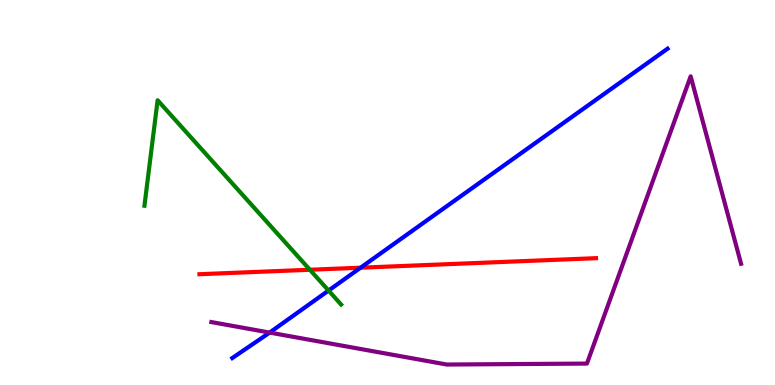[{'lines': ['blue', 'red'], 'intersections': [{'x': 4.65, 'y': 3.05}]}, {'lines': ['green', 'red'], 'intersections': [{'x': 4.0, 'y': 2.99}]}, {'lines': ['purple', 'red'], 'intersections': []}, {'lines': ['blue', 'green'], 'intersections': [{'x': 4.24, 'y': 2.45}]}, {'lines': ['blue', 'purple'], 'intersections': [{'x': 3.48, 'y': 1.36}]}, {'lines': ['green', 'purple'], 'intersections': []}]